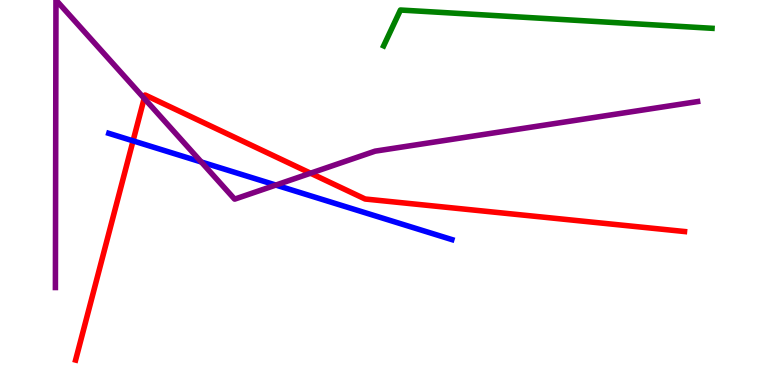[{'lines': ['blue', 'red'], 'intersections': [{'x': 1.72, 'y': 6.34}]}, {'lines': ['green', 'red'], 'intersections': []}, {'lines': ['purple', 'red'], 'intersections': [{'x': 1.86, 'y': 7.45}, {'x': 4.01, 'y': 5.5}]}, {'lines': ['blue', 'green'], 'intersections': []}, {'lines': ['blue', 'purple'], 'intersections': [{'x': 2.6, 'y': 5.79}, {'x': 3.56, 'y': 5.19}]}, {'lines': ['green', 'purple'], 'intersections': []}]